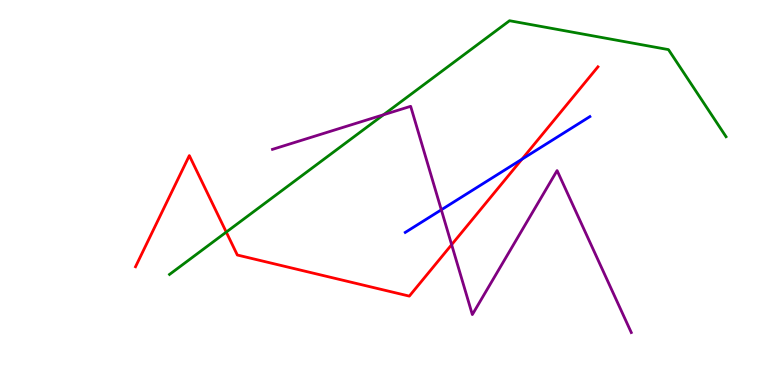[{'lines': ['blue', 'red'], 'intersections': [{'x': 6.73, 'y': 5.86}]}, {'lines': ['green', 'red'], 'intersections': [{'x': 2.92, 'y': 3.97}]}, {'lines': ['purple', 'red'], 'intersections': [{'x': 5.83, 'y': 3.64}]}, {'lines': ['blue', 'green'], 'intersections': []}, {'lines': ['blue', 'purple'], 'intersections': [{'x': 5.69, 'y': 4.55}]}, {'lines': ['green', 'purple'], 'intersections': [{'x': 4.95, 'y': 7.02}]}]